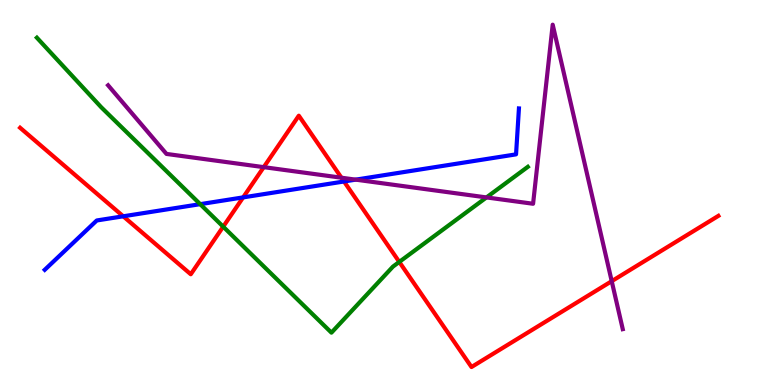[{'lines': ['blue', 'red'], 'intersections': [{'x': 1.59, 'y': 4.38}, {'x': 3.14, 'y': 4.87}, {'x': 4.44, 'y': 5.29}]}, {'lines': ['green', 'red'], 'intersections': [{'x': 2.88, 'y': 4.11}, {'x': 5.15, 'y': 3.2}]}, {'lines': ['purple', 'red'], 'intersections': [{'x': 3.4, 'y': 5.66}, {'x': 4.41, 'y': 5.38}, {'x': 7.89, 'y': 2.7}]}, {'lines': ['blue', 'green'], 'intersections': [{'x': 2.58, 'y': 4.7}]}, {'lines': ['blue', 'purple'], 'intersections': [{'x': 4.59, 'y': 5.33}]}, {'lines': ['green', 'purple'], 'intersections': [{'x': 6.28, 'y': 4.87}]}]